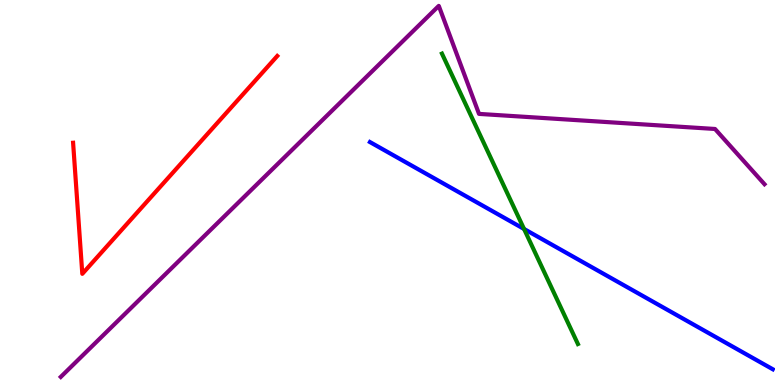[{'lines': ['blue', 'red'], 'intersections': []}, {'lines': ['green', 'red'], 'intersections': []}, {'lines': ['purple', 'red'], 'intersections': []}, {'lines': ['blue', 'green'], 'intersections': [{'x': 6.76, 'y': 4.05}]}, {'lines': ['blue', 'purple'], 'intersections': []}, {'lines': ['green', 'purple'], 'intersections': []}]